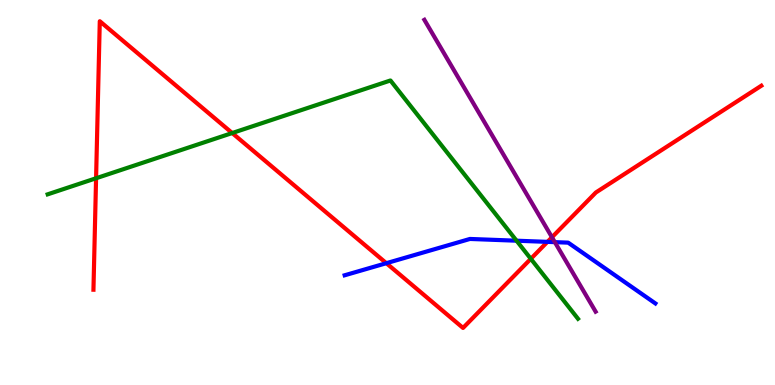[{'lines': ['blue', 'red'], 'intersections': [{'x': 4.99, 'y': 3.16}, {'x': 7.06, 'y': 3.72}]}, {'lines': ['green', 'red'], 'intersections': [{'x': 1.24, 'y': 5.37}, {'x': 3.0, 'y': 6.54}, {'x': 6.85, 'y': 3.28}]}, {'lines': ['purple', 'red'], 'intersections': [{'x': 7.12, 'y': 3.84}]}, {'lines': ['blue', 'green'], 'intersections': [{'x': 6.67, 'y': 3.75}]}, {'lines': ['blue', 'purple'], 'intersections': [{'x': 7.16, 'y': 3.71}]}, {'lines': ['green', 'purple'], 'intersections': []}]